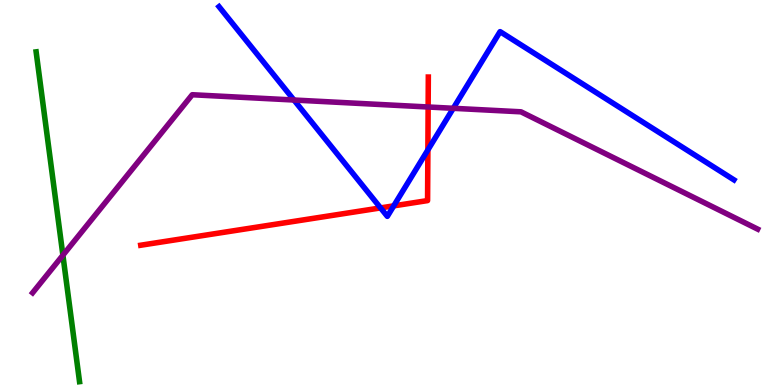[{'lines': ['blue', 'red'], 'intersections': [{'x': 4.91, 'y': 4.6}, {'x': 5.08, 'y': 4.65}, {'x': 5.52, 'y': 6.11}]}, {'lines': ['green', 'red'], 'intersections': []}, {'lines': ['purple', 'red'], 'intersections': [{'x': 5.52, 'y': 7.22}]}, {'lines': ['blue', 'green'], 'intersections': []}, {'lines': ['blue', 'purple'], 'intersections': [{'x': 3.79, 'y': 7.4}, {'x': 5.85, 'y': 7.19}]}, {'lines': ['green', 'purple'], 'intersections': [{'x': 0.812, 'y': 3.37}]}]